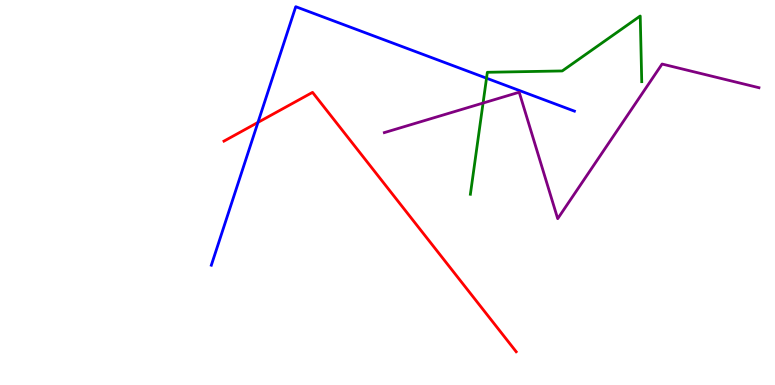[{'lines': ['blue', 'red'], 'intersections': [{'x': 3.33, 'y': 6.82}]}, {'lines': ['green', 'red'], 'intersections': []}, {'lines': ['purple', 'red'], 'intersections': []}, {'lines': ['blue', 'green'], 'intersections': [{'x': 6.28, 'y': 7.97}]}, {'lines': ['blue', 'purple'], 'intersections': []}, {'lines': ['green', 'purple'], 'intersections': [{'x': 6.23, 'y': 7.32}]}]